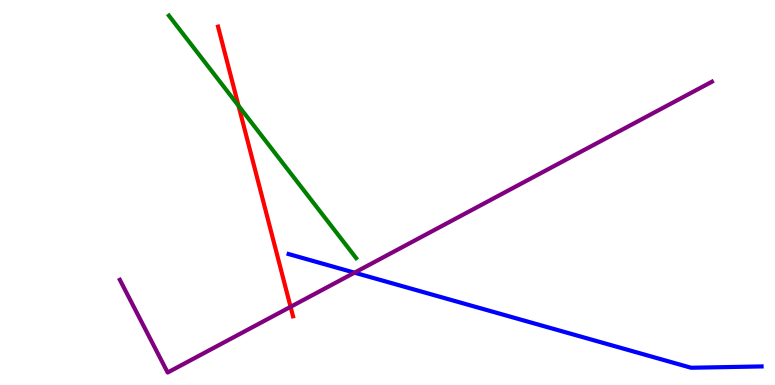[{'lines': ['blue', 'red'], 'intersections': []}, {'lines': ['green', 'red'], 'intersections': [{'x': 3.08, 'y': 7.25}]}, {'lines': ['purple', 'red'], 'intersections': [{'x': 3.75, 'y': 2.03}]}, {'lines': ['blue', 'green'], 'intersections': []}, {'lines': ['blue', 'purple'], 'intersections': [{'x': 4.57, 'y': 2.92}]}, {'lines': ['green', 'purple'], 'intersections': []}]